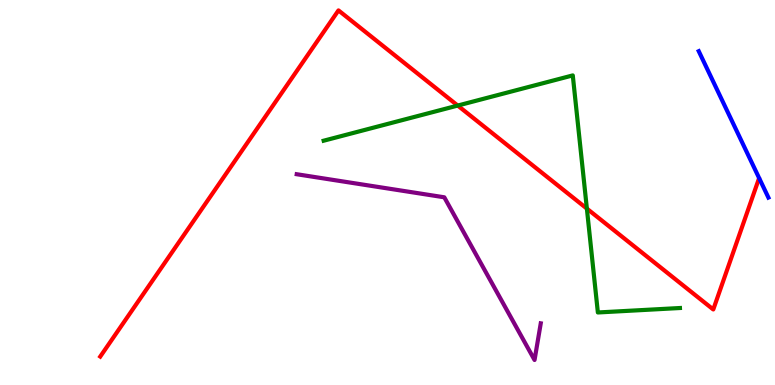[{'lines': ['blue', 'red'], 'intersections': []}, {'lines': ['green', 'red'], 'intersections': [{'x': 5.91, 'y': 7.26}, {'x': 7.57, 'y': 4.58}]}, {'lines': ['purple', 'red'], 'intersections': []}, {'lines': ['blue', 'green'], 'intersections': []}, {'lines': ['blue', 'purple'], 'intersections': []}, {'lines': ['green', 'purple'], 'intersections': []}]